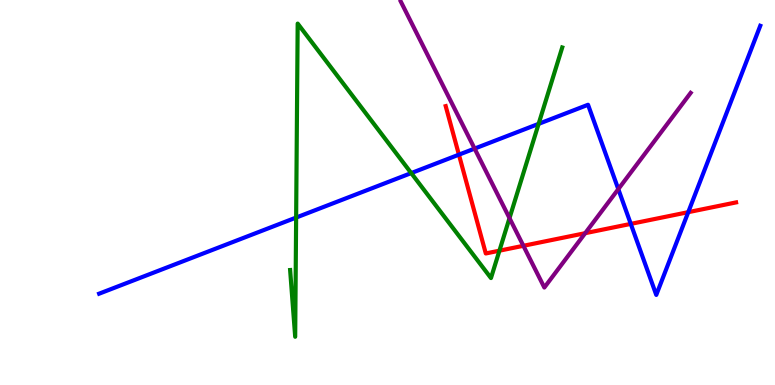[{'lines': ['blue', 'red'], 'intersections': [{'x': 5.92, 'y': 5.98}, {'x': 8.14, 'y': 4.18}, {'x': 8.88, 'y': 4.49}]}, {'lines': ['green', 'red'], 'intersections': [{'x': 6.44, 'y': 3.49}]}, {'lines': ['purple', 'red'], 'intersections': [{'x': 6.75, 'y': 3.62}, {'x': 7.55, 'y': 3.94}]}, {'lines': ['blue', 'green'], 'intersections': [{'x': 3.82, 'y': 4.35}, {'x': 5.31, 'y': 5.5}, {'x': 6.95, 'y': 6.78}]}, {'lines': ['blue', 'purple'], 'intersections': [{'x': 6.12, 'y': 6.14}, {'x': 7.98, 'y': 5.09}]}, {'lines': ['green', 'purple'], 'intersections': [{'x': 6.57, 'y': 4.33}]}]